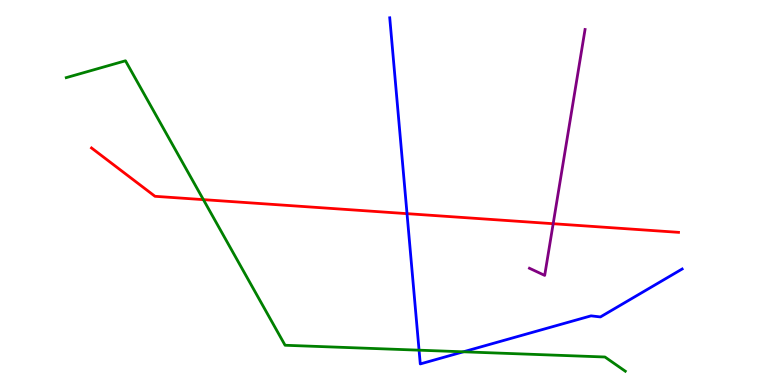[{'lines': ['blue', 'red'], 'intersections': [{'x': 5.25, 'y': 4.45}]}, {'lines': ['green', 'red'], 'intersections': [{'x': 2.62, 'y': 4.81}]}, {'lines': ['purple', 'red'], 'intersections': [{'x': 7.14, 'y': 4.19}]}, {'lines': ['blue', 'green'], 'intersections': [{'x': 5.41, 'y': 0.905}, {'x': 5.98, 'y': 0.862}]}, {'lines': ['blue', 'purple'], 'intersections': []}, {'lines': ['green', 'purple'], 'intersections': []}]